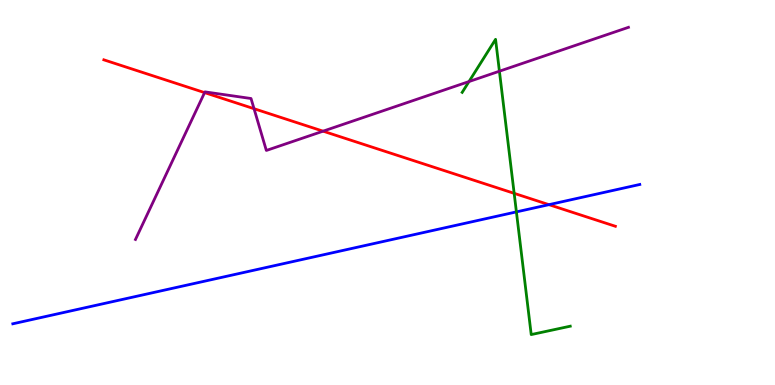[{'lines': ['blue', 'red'], 'intersections': [{'x': 7.08, 'y': 4.68}]}, {'lines': ['green', 'red'], 'intersections': [{'x': 6.63, 'y': 4.98}]}, {'lines': ['purple', 'red'], 'intersections': [{'x': 2.64, 'y': 7.59}, {'x': 3.28, 'y': 7.18}, {'x': 4.17, 'y': 6.59}]}, {'lines': ['blue', 'green'], 'intersections': [{'x': 6.66, 'y': 4.5}]}, {'lines': ['blue', 'purple'], 'intersections': []}, {'lines': ['green', 'purple'], 'intersections': [{'x': 6.05, 'y': 7.88}, {'x': 6.44, 'y': 8.15}]}]